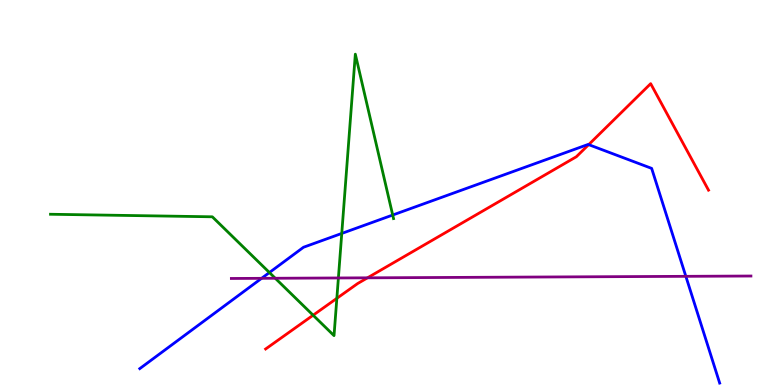[{'lines': ['blue', 'red'], 'intersections': [{'x': 7.6, 'y': 6.24}]}, {'lines': ['green', 'red'], 'intersections': [{'x': 4.04, 'y': 1.81}, {'x': 4.35, 'y': 2.25}]}, {'lines': ['purple', 'red'], 'intersections': [{'x': 4.74, 'y': 2.78}]}, {'lines': ['blue', 'green'], 'intersections': [{'x': 3.48, 'y': 2.92}, {'x': 4.41, 'y': 3.94}, {'x': 5.07, 'y': 4.41}]}, {'lines': ['blue', 'purple'], 'intersections': [{'x': 3.38, 'y': 2.77}, {'x': 8.85, 'y': 2.82}]}, {'lines': ['green', 'purple'], 'intersections': [{'x': 3.55, 'y': 2.77}, {'x': 4.37, 'y': 2.78}]}]